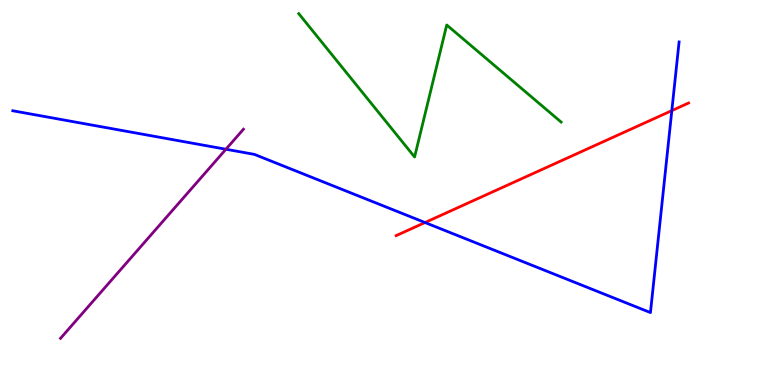[{'lines': ['blue', 'red'], 'intersections': [{'x': 5.48, 'y': 4.22}, {'x': 8.67, 'y': 7.13}]}, {'lines': ['green', 'red'], 'intersections': []}, {'lines': ['purple', 'red'], 'intersections': []}, {'lines': ['blue', 'green'], 'intersections': []}, {'lines': ['blue', 'purple'], 'intersections': [{'x': 2.92, 'y': 6.12}]}, {'lines': ['green', 'purple'], 'intersections': []}]